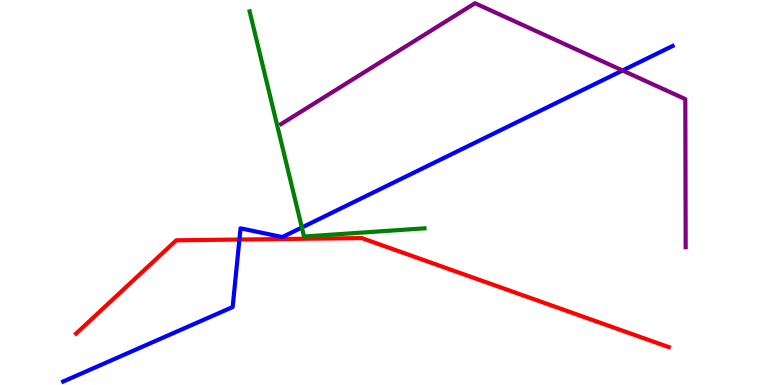[{'lines': ['blue', 'red'], 'intersections': [{'x': 3.09, 'y': 3.78}]}, {'lines': ['green', 'red'], 'intersections': []}, {'lines': ['purple', 'red'], 'intersections': []}, {'lines': ['blue', 'green'], 'intersections': [{'x': 3.89, 'y': 4.09}]}, {'lines': ['blue', 'purple'], 'intersections': [{'x': 8.03, 'y': 8.17}]}, {'lines': ['green', 'purple'], 'intersections': []}]